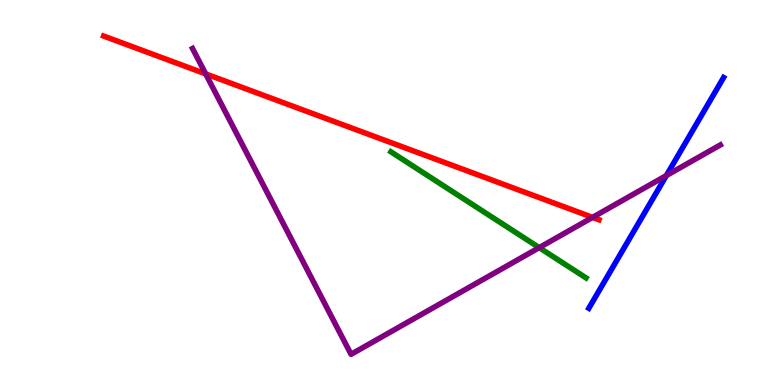[{'lines': ['blue', 'red'], 'intersections': []}, {'lines': ['green', 'red'], 'intersections': []}, {'lines': ['purple', 'red'], 'intersections': [{'x': 2.65, 'y': 8.08}, {'x': 7.65, 'y': 4.35}]}, {'lines': ['blue', 'green'], 'intersections': []}, {'lines': ['blue', 'purple'], 'intersections': [{'x': 8.6, 'y': 5.44}]}, {'lines': ['green', 'purple'], 'intersections': [{'x': 6.96, 'y': 3.57}]}]